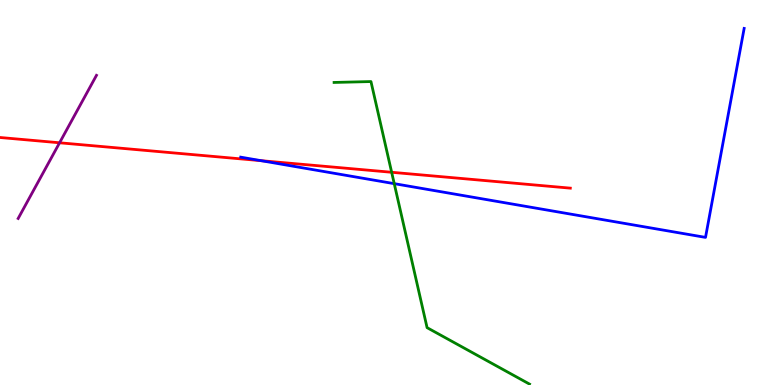[{'lines': ['blue', 'red'], 'intersections': [{'x': 3.37, 'y': 5.83}]}, {'lines': ['green', 'red'], 'intersections': [{'x': 5.05, 'y': 5.53}]}, {'lines': ['purple', 'red'], 'intersections': [{'x': 0.769, 'y': 6.29}]}, {'lines': ['blue', 'green'], 'intersections': [{'x': 5.09, 'y': 5.23}]}, {'lines': ['blue', 'purple'], 'intersections': []}, {'lines': ['green', 'purple'], 'intersections': []}]